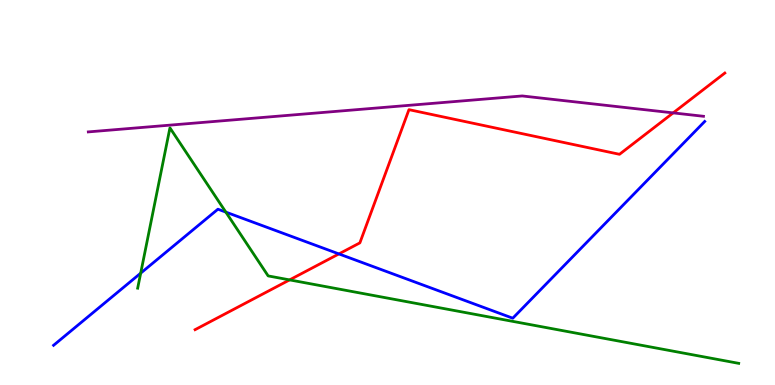[{'lines': ['blue', 'red'], 'intersections': [{'x': 4.37, 'y': 3.4}]}, {'lines': ['green', 'red'], 'intersections': [{'x': 3.74, 'y': 2.73}]}, {'lines': ['purple', 'red'], 'intersections': [{'x': 8.69, 'y': 7.07}]}, {'lines': ['blue', 'green'], 'intersections': [{'x': 1.82, 'y': 2.9}, {'x': 2.91, 'y': 4.49}]}, {'lines': ['blue', 'purple'], 'intersections': []}, {'lines': ['green', 'purple'], 'intersections': []}]